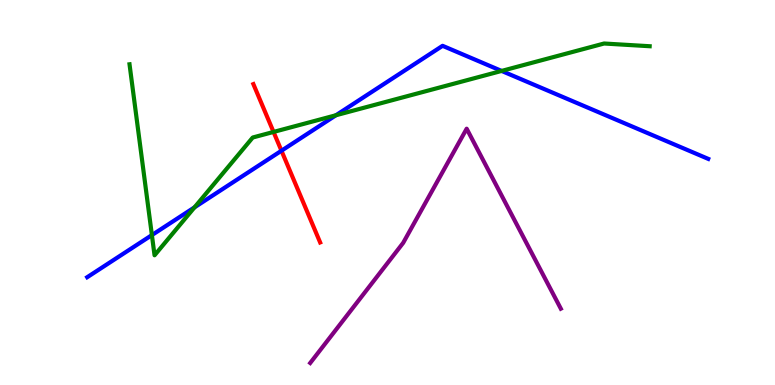[{'lines': ['blue', 'red'], 'intersections': [{'x': 3.63, 'y': 6.09}]}, {'lines': ['green', 'red'], 'intersections': [{'x': 3.53, 'y': 6.57}]}, {'lines': ['purple', 'red'], 'intersections': []}, {'lines': ['blue', 'green'], 'intersections': [{'x': 1.96, 'y': 3.89}, {'x': 2.51, 'y': 4.61}, {'x': 4.33, 'y': 7.01}, {'x': 6.47, 'y': 8.16}]}, {'lines': ['blue', 'purple'], 'intersections': []}, {'lines': ['green', 'purple'], 'intersections': []}]